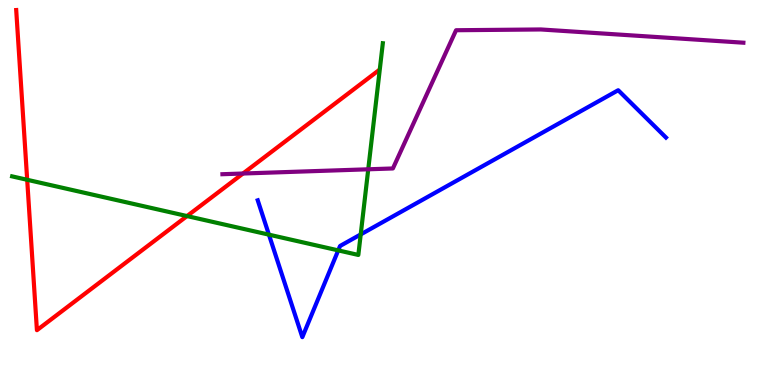[{'lines': ['blue', 'red'], 'intersections': []}, {'lines': ['green', 'red'], 'intersections': [{'x': 0.351, 'y': 5.33}, {'x': 2.41, 'y': 4.39}]}, {'lines': ['purple', 'red'], 'intersections': [{'x': 3.14, 'y': 5.49}]}, {'lines': ['blue', 'green'], 'intersections': [{'x': 3.47, 'y': 3.91}, {'x': 4.36, 'y': 3.5}, {'x': 4.65, 'y': 3.91}]}, {'lines': ['blue', 'purple'], 'intersections': []}, {'lines': ['green', 'purple'], 'intersections': [{'x': 4.75, 'y': 5.6}]}]